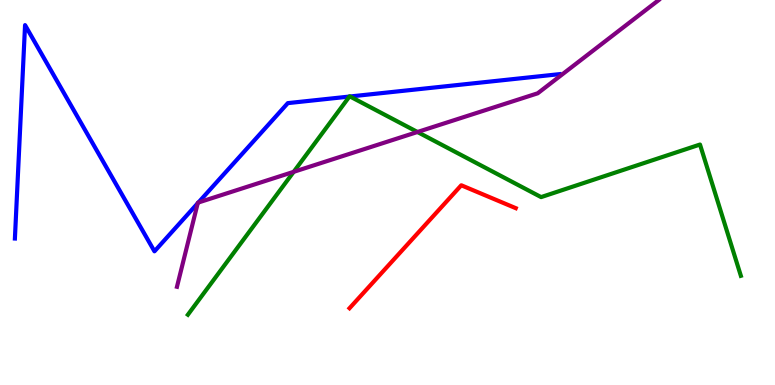[{'lines': ['blue', 'red'], 'intersections': []}, {'lines': ['green', 'red'], 'intersections': []}, {'lines': ['purple', 'red'], 'intersections': []}, {'lines': ['blue', 'green'], 'intersections': [{'x': 4.51, 'y': 7.49}, {'x': 4.52, 'y': 7.49}]}, {'lines': ['blue', 'purple'], 'intersections': [{'x': 2.55, 'y': 4.72}, {'x': 2.56, 'y': 4.74}]}, {'lines': ['green', 'purple'], 'intersections': [{'x': 3.79, 'y': 5.54}, {'x': 5.39, 'y': 6.57}]}]